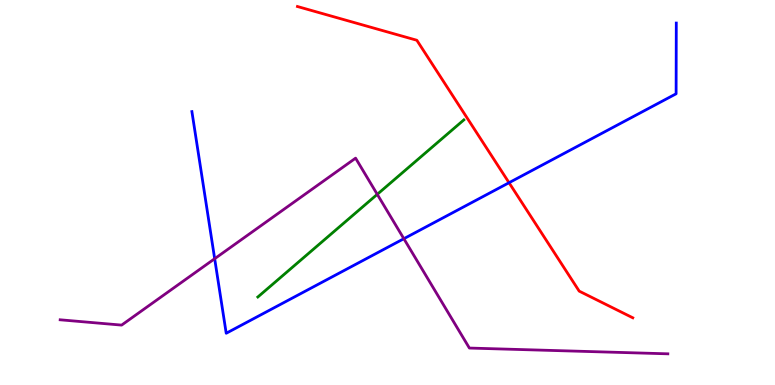[{'lines': ['blue', 'red'], 'intersections': [{'x': 6.57, 'y': 5.25}]}, {'lines': ['green', 'red'], 'intersections': []}, {'lines': ['purple', 'red'], 'intersections': []}, {'lines': ['blue', 'green'], 'intersections': []}, {'lines': ['blue', 'purple'], 'intersections': [{'x': 2.77, 'y': 3.28}, {'x': 5.21, 'y': 3.8}]}, {'lines': ['green', 'purple'], 'intersections': [{'x': 4.87, 'y': 4.95}]}]